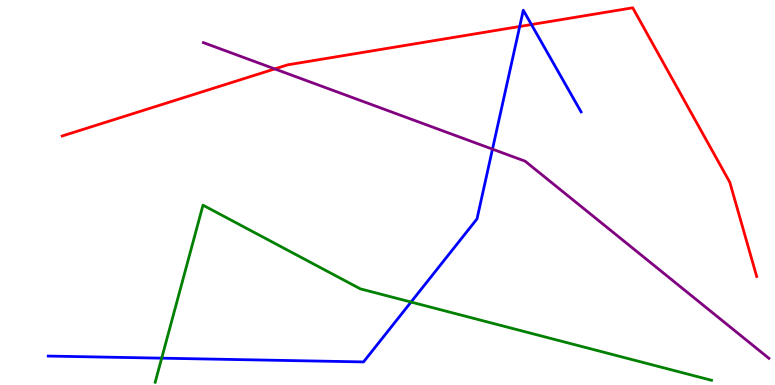[{'lines': ['blue', 'red'], 'intersections': [{'x': 6.71, 'y': 9.31}, {'x': 6.86, 'y': 9.36}]}, {'lines': ['green', 'red'], 'intersections': []}, {'lines': ['purple', 'red'], 'intersections': [{'x': 3.55, 'y': 8.21}]}, {'lines': ['blue', 'green'], 'intersections': [{'x': 2.09, 'y': 0.697}, {'x': 5.3, 'y': 2.15}]}, {'lines': ['blue', 'purple'], 'intersections': [{'x': 6.35, 'y': 6.13}]}, {'lines': ['green', 'purple'], 'intersections': []}]